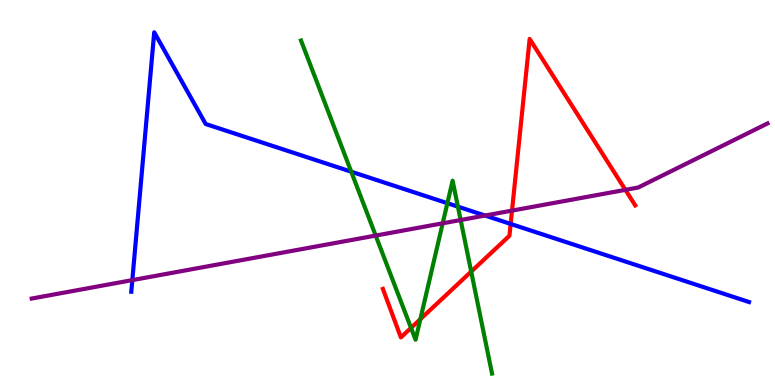[{'lines': ['blue', 'red'], 'intersections': [{'x': 6.59, 'y': 4.18}]}, {'lines': ['green', 'red'], 'intersections': [{'x': 5.3, 'y': 1.48}, {'x': 5.42, 'y': 1.71}, {'x': 6.08, 'y': 2.95}]}, {'lines': ['purple', 'red'], 'intersections': [{'x': 6.61, 'y': 4.53}, {'x': 8.07, 'y': 5.07}]}, {'lines': ['blue', 'green'], 'intersections': [{'x': 4.53, 'y': 5.54}, {'x': 5.77, 'y': 4.72}, {'x': 5.91, 'y': 4.63}]}, {'lines': ['blue', 'purple'], 'intersections': [{'x': 1.71, 'y': 2.72}, {'x': 6.26, 'y': 4.4}]}, {'lines': ['green', 'purple'], 'intersections': [{'x': 4.85, 'y': 3.88}, {'x': 5.71, 'y': 4.2}, {'x': 5.94, 'y': 4.29}]}]